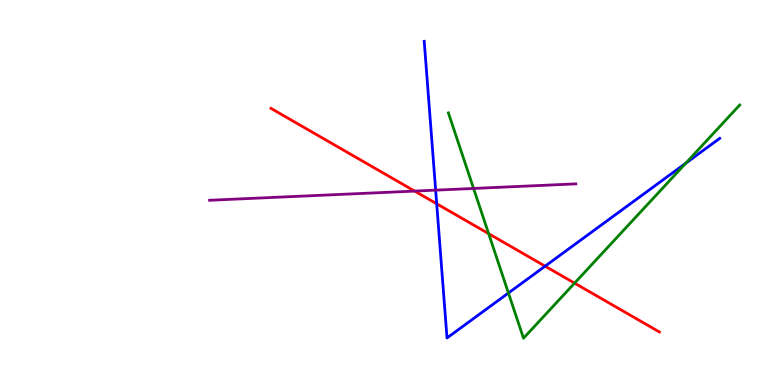[{'lines': ['blue', 'red'], 'intersections': [{'x': 5.63, 'y': 4.71}, {'x': 7.03, 'y': 3.09}]}, {'lines': ['green', 'red'], 'intersections': [{'x': 6.31, 'y': 3.93}, {'x': 7.41, 'y': 2.65}]}, {'lines': ['purple', 'red'], 'intersections': [{'x': 5.35, 'y': 5.04}]}, {'lines': ['blue', 'green'], 'intersections': [{'x': 6.56, 'y': 2.39}, {'x': 8.85, 'y': 5.76}]}, {'lines': ['blue', 'purple'], 'intersections': [{'x': 5.62, 'y': 5.06}]}, {'lines': ['green', 'purple'], 'intersections': [{'x': 6.11, 'y': 5.11}]}]